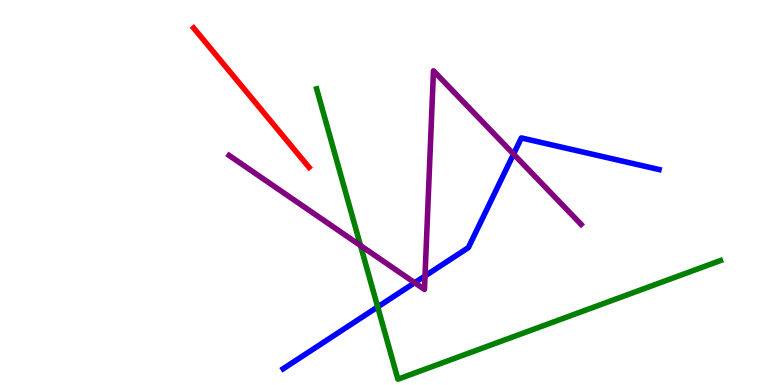[{'lines': ['blue', 'red'], 'intersections': []}, {'lines': ['green', 'red'], 'intersections': []}, {'lines': ['purple', 'red'], 'intersections': []}, {'lines': ['blue', 'green'], 'intersections': [{'x': 4.87, 'y': 2.03}]}, {'lines': ['blue', 'purple'], 'intersections': [{'x': 5.35, 'y': 2.66}, {'x': 5.48, 'y': 2.83}, {'x': 6.63, 'y': 6.0}]}, {'lines': ['green', 'purple'], 'intersections': [{'x': 4.65, 'y': 3.62}]}]